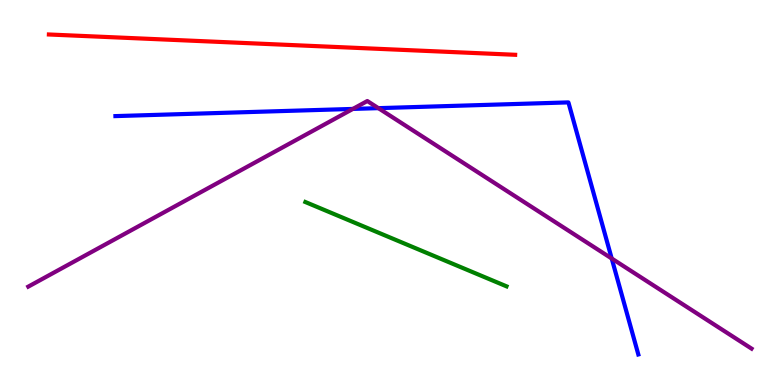[{'lines': ['blue', 'red'], 'intersections': []}, {'lines': ['green', 'red'], 'intersections': []}, {'lines': ['purple', 'red'], 'intersections': []}, {'lines': ['blue', 'green'], 'intersections': []}, {'lines': ['blue', 'purple'], 'intersections': [{'x': 4.55, 'y': 7.17}, {'x': 4.88, 'y': 7.19}, {'x': 7.89, 'y': 3.29}]}, {'lines': ['green', 'purple'], 'intersections': []}]